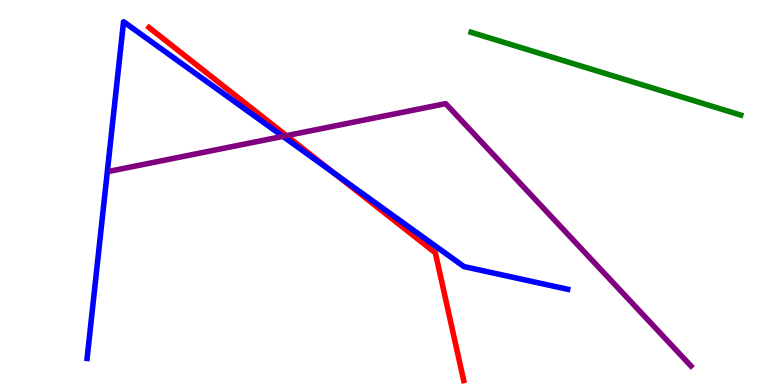[{'lines': ['blue', 'red'], 'intersections': [{'x': 4.31, 'y': 5.5}]}, {'lines': ['green', 'red'], 'intersections': []}, {'lines': ['purple', 'red'], 'intersections': [{'x': 3.7, 'y': 6.48}]}, {'lines': ['blue', 'green'], 'intersections': []}, {'lines': ['blue', 'purple'], 'intersections': [{'x': 3.65, 'y': 6.46}]}, {'lines': ['green', 'purple'], 'intersections': []}]